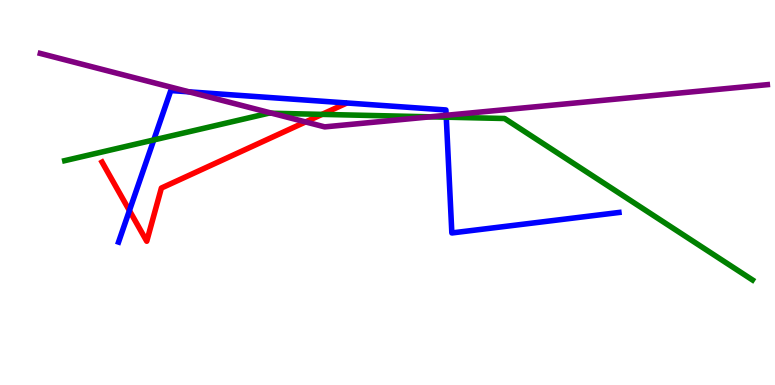[{'lines': ['blue', 'red'], 'intersections': [{'x': 1.67, 'y': 4.53}]}, {'lines': ['green', 'red'], 'intersections': [{'x': 4.16, 'y': 7.03}]}, {'lines': ['purple', 'red'], 'intersections': [{'x': 3.94, 'y': 6.83}]}, {'lines': ['blue', 'green'], 'intersections': [{'x': 1.98, 'y': 6.37}, {'x': 5.76, 'y': 6.96}]}, {'lines': ['blue', 'purple'], 'intersections': [{'x': 2.44, 'y': 7.61}, {'x': 5.76, 'y': 7.01}]}, {'lines': ['green', 'purple'], 'intersections': [{'x': 3.51, 'y': 7.06}, {'x': 5.55, 'y': 6.97}]}]